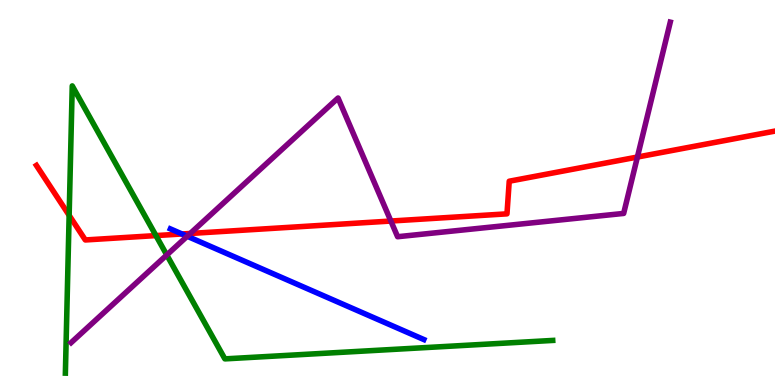[{'lines': ['blue', 'red'], 'intersections': [{'x': 2.35, 'y': 3.92}]}, {'lines': ['green', 'red'], 'intersections': [{'x': 0.892, 'y': 4.41}, {'x': 2.01, 'y': 3.88}]}, {'lines': ['purple', 'red'], 'intersections': [{'x': 2.45, 'y': 3.94}, {'x': 5.04, 'y': 4.26}, {'x': 8.22, 'y': 5.92}]}, {'lines': ['blue', 'green'], 'intersections': []}, {'lines': ['blue', 'purple'], 'intersections': [{'x': 2.42, 'y': 3.86}]}, {'lines': ['green', 'purple'], 'intersections': [{'x': 2.15, 'y': 3.38}]}]